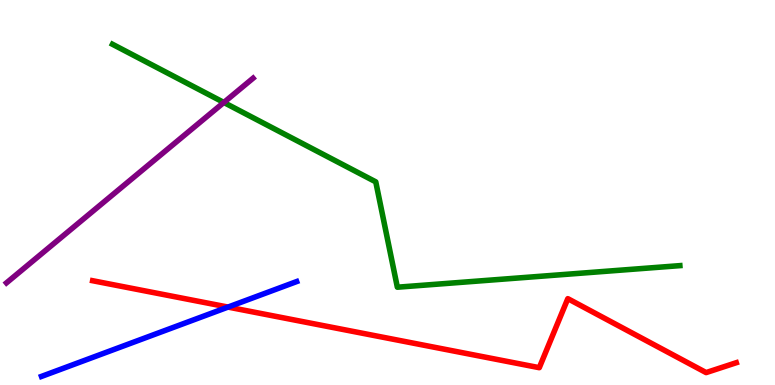[{'lines': ['blue', 'red'], 'intersections': [{'x': 2.94, 'y': 2.02}]}, {'lines': ['green', 'red'], 'intersections': []}, {'lines': ['purple', 'red'], 'intersections': []}, {'lines': ['blue', 'green'], 'intersections': []}, {'lines': ['blue', 'purple'], 'intersections': []}, {'lines': ['green', 'purple'], 'intersections': [{'x': 2.89, 'y': 7.34}]}]